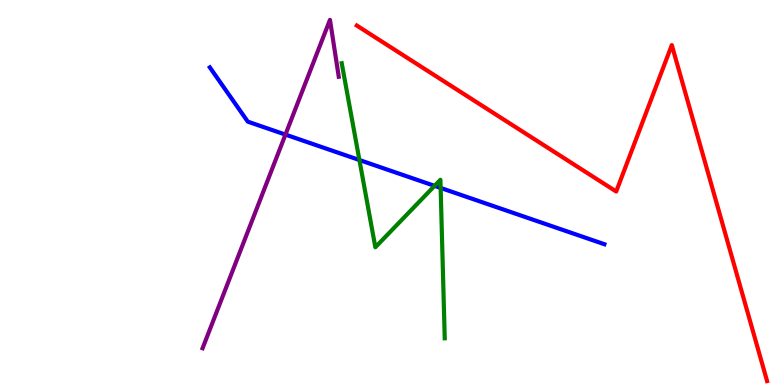[{'lines': ['blue', 'red'], 'intersections': []}, {'lines': ['green', 'red'], 'intersections': []}, {'lines': ['purple', 'red'], 'intersections': []}, {'lines': ['blue', 'green'], 'intersections': [{'x': 4.64, 'y': 5.84}, {'x': 5.61, 'y': 5.17}, {'x': 5.69, 'y': 5.12}]}, {'lines': ['blue', 'purple'], 'intersections': [{'x': 3.68, 'y': 6.5}]}, {'lines': ['green', 'purple'], 'intersections': []}]